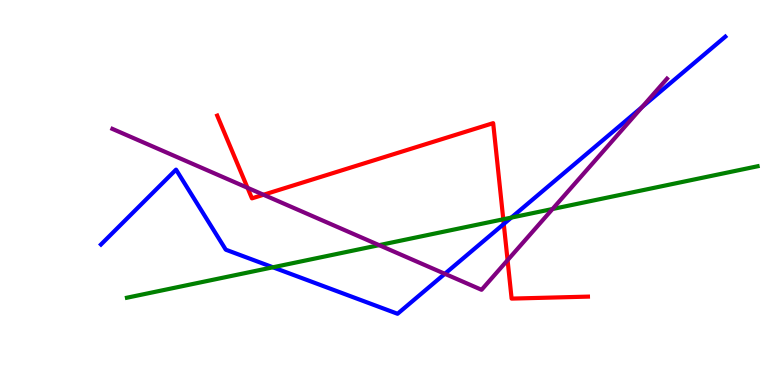[{'lines': ['blue', 'red'], 'intersections': [{'x': 6.5, 'y': 4.18}]}, {'lines': ['green', 'red'], 'intersections': [{'x': 6.49, 'y': 4.3}]}, {'lines': ['purple', 'red'], 'intersections': [{'x': 3.19, 'y': 5.12}, {'x': 3.4, 'y': 4.94}, {'x': 6.55, 'y': 3.24}]}, {'lines': ['blue', 'green'], 'intersections': [{'x': 3.52, 'y': 3.06}, {'x': 6.6, 'y': 4.35}]}, {'lines': ['blue', 'purple'], 'intersections': [{'x': 5.74, 'y': 2.89}, {'x': 8.29, 'y': 7.22}]}, {'lines': ['green', 'purple'], 'intersections': [{'x': 4.89, 'y': 3.63}, {'x': 7.13, 'y': 4.57}]}]